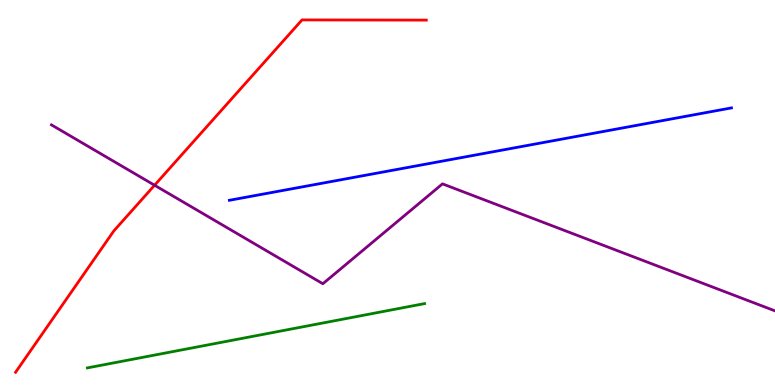[{'lines': ['blue', 'red'], 'intersections': []}, {'lines': ['green', 'red'], 'intersections': []}, {'lines': ['purple', 'red'], 'intersections': [{'x': 1.99, 'y': 5.19}]}, {'lines': ['blue', 'green'], 'intersections': []}, {'lines': ['blue', 'purple'], 'intersections': []}, {'lines': ['green', 'purple'], 'intersections': []}]